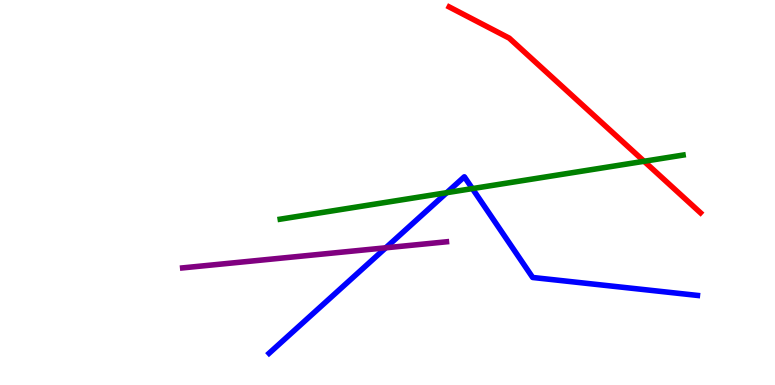[{'lines': ['blue', 'red'], 'intersections': []}, {'lines': ['green', 'red'], 'intersections': [{'x': 8.31, 'y': 5.81}]}, {'lines': ['purple', 'red'], 'intersections': []}, {'lines': ['blue', 'green'], 'intersections': [{'x': 5.76, 'y': 5.0}, {'x': 6.1, 'y': 5.1}]}, {'lines': ['blue', 'purple'], 'intersections': [{'x': 4.98, 'y': 3.56}]}, {'lines': ['green', 'purple'], 'intersections': []}]